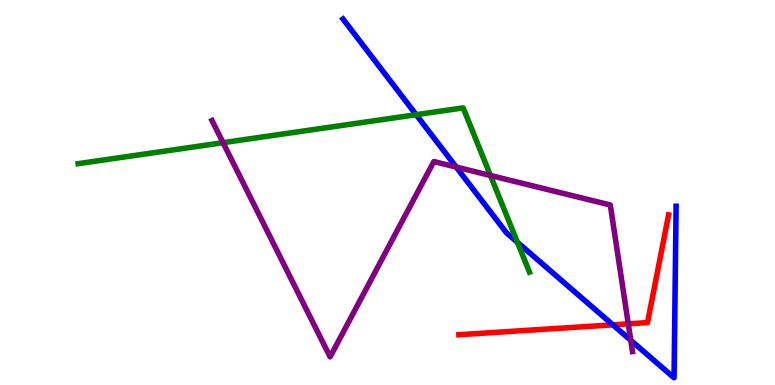[{'lines': ['blue', 'red'], 'intersections': [{'x': 7.91, 'y': 1.56}]}, {'lines': ['green', 'red'], 'intersections': []}, {'lines': ['purple', 'red'], 'intersections': [{'x': 8.11, 'y': 1.59}]}, {'lines': ['blue', 'green'], 'intersections': [{'x': 5.37, 'y': 7.02}, {'x': 6.68, 'y': 3.71}]}, {'lines': ['blue', 'purple'], 'intersections': [{'x': 5.89, 'y': 5.66}, {'x': 8.14, 'y': 1.16}]}, {'lines': ['green', 'purple'], 'intersections': [{'x': 2.88, 'y': 6.29}, {'x': 6.33, 'y': 5.44}]}]